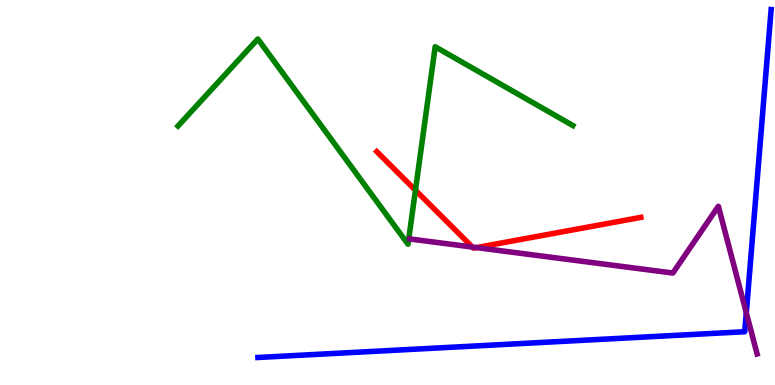[{'lines': ['blue', 'red'], 'intersections': []}, {'lines': ['green', 'red'], 'intersections': [{'x': 5.36, 'y': 5.06}]}, {'lines': ['purple', 'red'], 'intersections': [{'x': 6.09, 'y': 3.58}, {'x': 6.15, 'y': 3.57}]}, {'lines': ['blue', 'green'], 'intersections': []}, {'lines': ['blue', 'purple'], 'intersections': [{'x': 9.63, 'y': 1.88}]}, {'lines': ['green', 'purple'], 'intersections': []}]